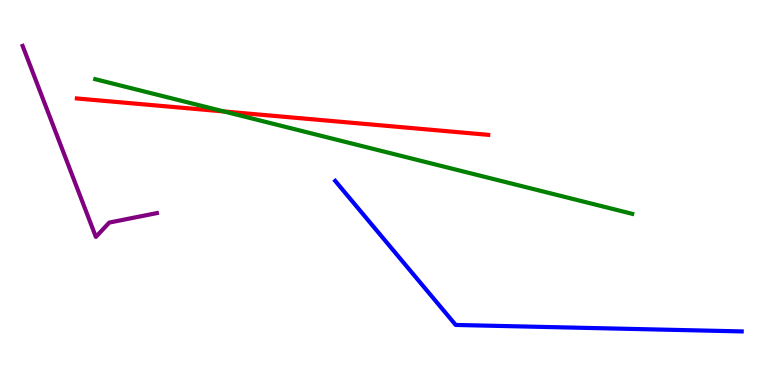[{'lines': ['blue', 'red'], 'intersections': []}, {'lines': ['green', 'red'], 'intersections': [{'x': 2.89, 'y': 7.1}]}, {'lines': ['purple', 'red'], 'intersections': []}, {'lines': ['blue', 'green'], 'intersections': []}, {'lines': ['blue', 'purple'], 'intersections': []}, {'lines': ['green', 'purple'], 'intersections': []}]